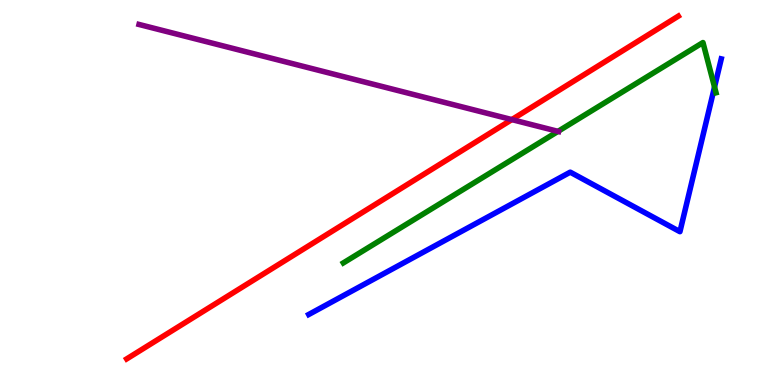[{'lines': ['blue', 'red'], 'intersections': []}, {'lines': ['green', 'red'], 'intersections': []}, {'lines': ['purple', 'red'], 'intersections': [{'x': 6.6, 'y': 6.89}]}, {'lines': ['blue', 'green'], 'intersections': [{'x': 9.22, 'y': 7.74}]}, {'lines': ['blue', 'purple'], 'intersections': []}, {'lines': ['green', 'purple'], 'intersections': [{'x': 7.2, 'y': 6.59}]}]